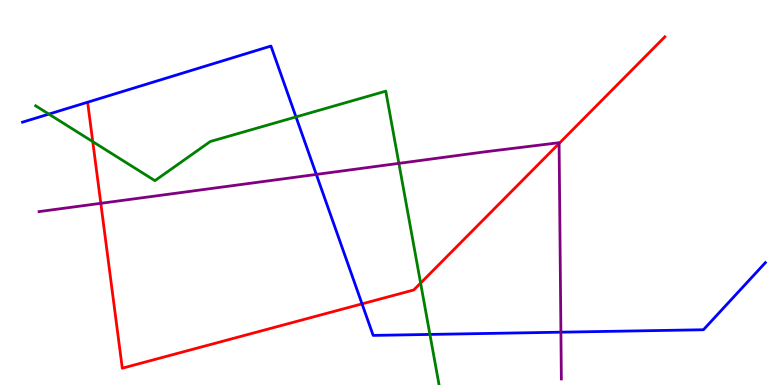[{'lines': ['blue', 'red'], 'intersections': [{'x': 4.67, 'y': 2.11}]}, {'lines': ['green', 'red'], 'intersections': [{'x': 1.2, 'y': 6.32}, {'x': 5.43, 'y': 2.65}]}, {'lines': ['purple', 'red'], 'intersections': [{'x': 1.3, 'y': 4.72}, {'x': 7.21, 'y': 6.27}]}, {'lines': ['blue', 'green'], 'intersections': [{'x': 0.63, 'y': 7.04}, {'x': 3.82, 'y': 6.96}, {'x': 5.55, 'y': 1.31}]}, {'lines': ['blue', 'purple'], 'intersections': [{'x': 4.08, 'y': 5.47}, {'x': 7.24, 'y': 1.37}]}, {'lines': ['green', 'purple'], 'intersections': [{'x': 5.15, 'y': 5.76}]}]